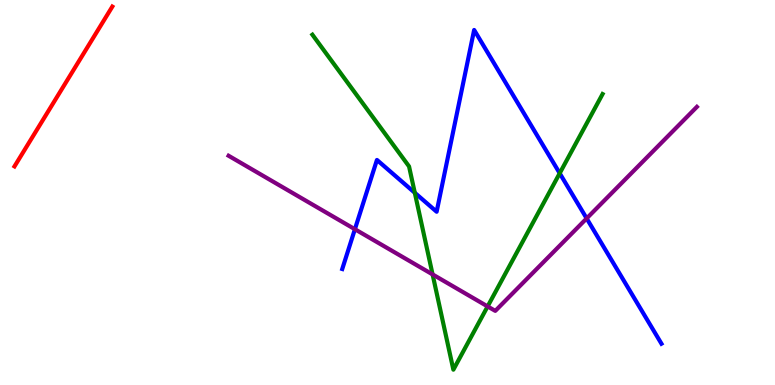[{'lines': ['blue', 'red'], 'intersections': []}, {'lines': ['green', 'red'], 'intersections': []}, {'lines': ['purple', 'red'], 'intersections': []}, {'lines': ['blue', 'green'], 'intersections': [{'x': 5.35, 'y': 4.99}, {'x': 7.22, 'y': 5.5}]}, {'lines': ['blue', 'purple'], 'intersections': [{'x': 4.58, 'y': 4.05}, {'x': 7.57, 'y': 4.33}]}, {'lines': ['green', 'purple'], 'intersections': [{'x': 5.58, 'y': 2.87}, {'x': 6.29, 'y': 2.04}]}]